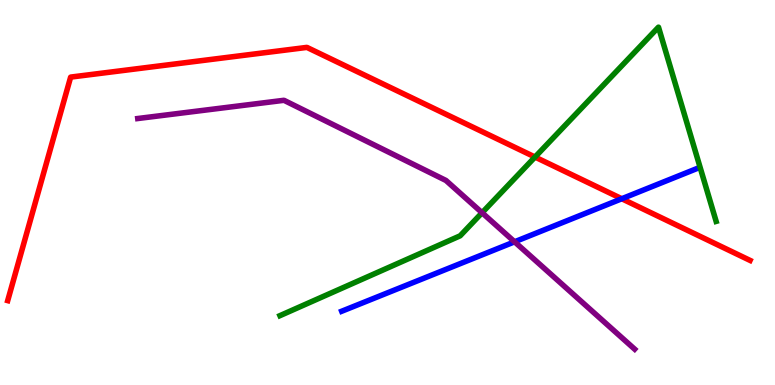[{'lines': ['blue', 'red'], 'intersections': [{'x': 8.02, 'y': 4.84}]}, {'lines': ['green', 'red'], 'intersections': [{'x': 6.9, 'y': 5.92}]}, {'lines': ['purple', 'red'], 'intersections': []}, {'lines': ['blue', 'green'], 'intersections': []}, {'lines': ['blue', 'purple'], 'intersections': [{'x': 6.64, 'y': 3.72}]}, {'lines': ['green', 'purple'], 'intersections': [{'x': 6.22, 'y': 4.47}]}]